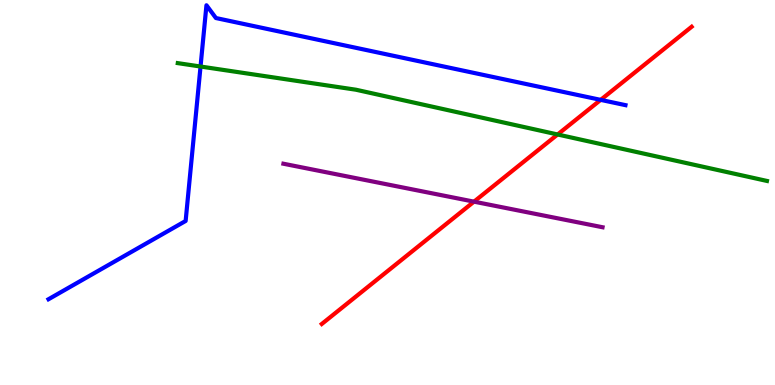[{'lines': ['blue', 'red'], 'intersections': [{'x': 7.75, 'y': 7.41}]}, {'lines': ['green', 'red'], 'intersections': [{'x': 7.19, 'y': 6.51}]}, {'lines': ['purple', 'red'], 'intersections': [{'x': 6.12, 'y': 4.76}]}, {'lines': ['blue', 'green'], 'intersections': [{'x': 2.59, 'y': 8.27}]}, {'lines': ['blue', 'purple'], 'intersections': []}, {'lines': ['green', 'purple'], 'intersections': []}]